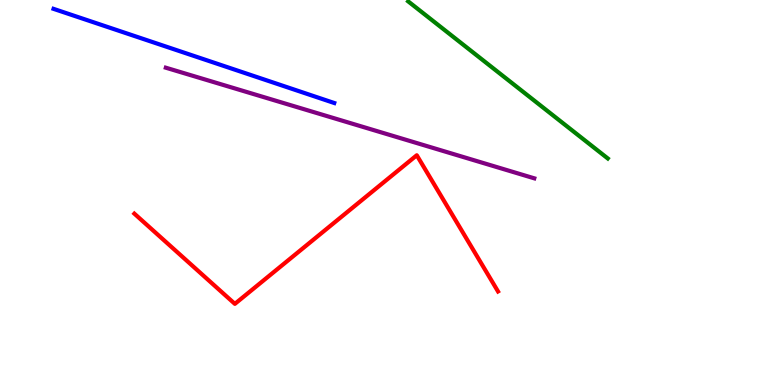[{'lines': ['blue', 'red'], 'intersections': []}, {'lines': ['green', 'red'], 'intersections': []}, {'lines': ['purple', 'red'], 'intersections': []}, {'lines': ['blue', 'green'], 'intersections': []}, {'lines': ['blue', 'purple'], 'intersections': []}, {'lines': ['green', 'purple'], 'intersections': []}]